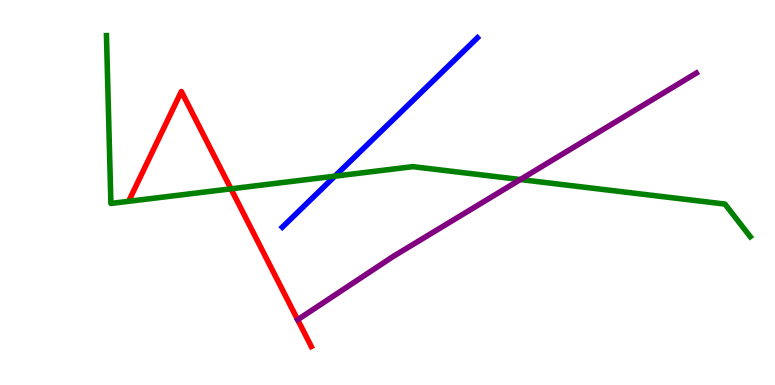[{'lines': ['blue', 'red'], 'intersections': []}, {'lines': ['green', 'red'], 'intersections': [{'x': 2.98, 'y': 5.1}]}, {'lines': ['purple', 'red'], 'intersections': []}, {'lines': ['blue', 'green'], 'intersections': [{'x': 4.32, 'y': 5.42}]}, {'lines': ['blue', 'purple'], 'intersections': []}, {'lines': ['green', 'purple'], 'intersections': [{'x': 6.71, 'y': 5.34}]}]